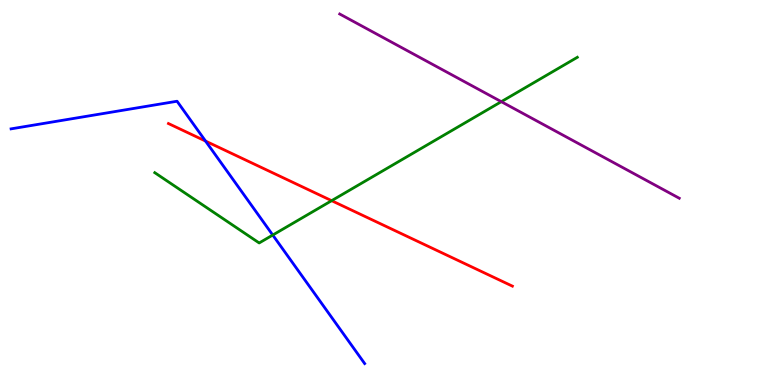[{'lines': ['blue', 'red'], 'intersections': [{'x': 2.65, 'y': 6.34}]}, {'lines': ['green', 'red'], 'intersections': [{'x': 4.28, 'y': 4.79}]}, {'lines': ['purple', 'red'], 'intersections': []}, {'lines': ['blue', 'green'], 'intersections': [{'x': 3.52, 'y': 3.89}]}, {'lines': ['blue', 'purple'], 'intersections': []}, {'lines': ['green', 'purple'], 'intersections': [{'x': 6.47, 'y': 7.36}]}]